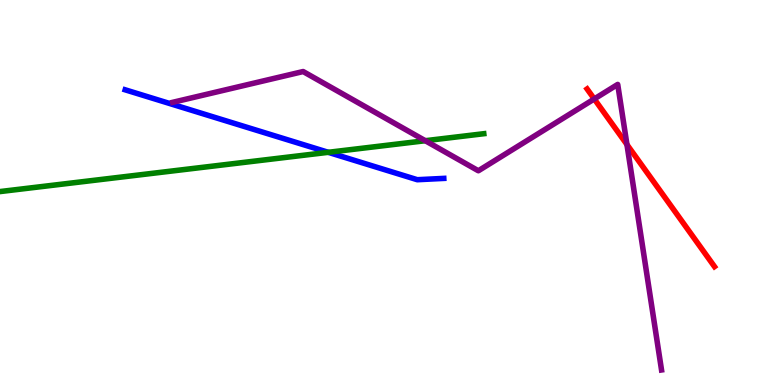[{'lines': ['blue', 'red'], 'intersections': []}, {'lines': ['green', 'red'], 'intersections': []}, {'lines': ['purple', 'red'], 'intersections': [{'x': 7.67, 'y': 7.43}, {'x': 8.09, 'y': 6.25}]}, {'lines': ['blue', 'green'], 'intersections': [{'x': 4.24, 'y': 6.04}]}, {'lines': ['blue', 'purple'], 'intersections': []}, {'lines': ['green', 'purple'], 'intersections': [{'x': 5.49, 'y': 6.35}]}]